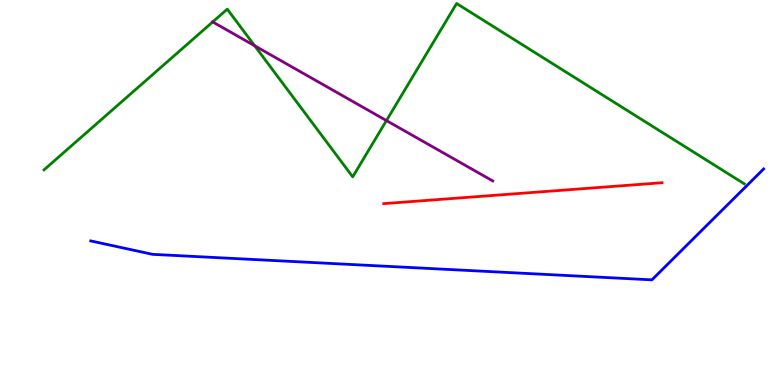[{'lines': ['blue', 'red'], 'intersections': []}, {'lines': ['green', 'red'], 'intersections': []}, {'lines': ['purple', 'red'], 'intersections': []}, {'lines': ['blue', 'green'], 'intersections': []}, {'lines': ['blue', 'purple'], 'intersections': []}, {'lines': ['green', 'purple'], 'intersections': [{'x': 2.74, 'y': 9.43}, {'x': 3.29, 'y': 8.81}, {'x': 4.99, 'y': 6.87}]}]